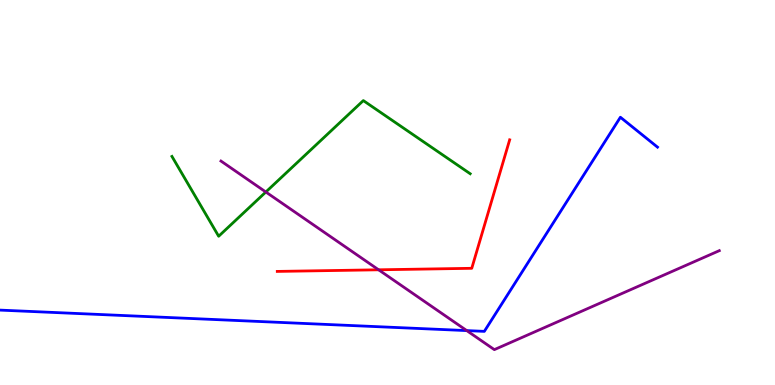[{'lines': ['blue', 'red'], 'intersections': []}, {'lines': ['green', 'red'], 'intersections': []}, {'lines': ['purple', 'red'], 'intersections': [{'x': 4.89, 'y': 2.99}]}, {'lines': ['blue', 'green'], 'intersections': []}, {'lines': ['blue', 'purple'], 'intersections': [{'x': 6.02, 'y': 1.41}]}, {'lines': ['green', 'purple'], 'intersections': [{'x': 3.43, 'y': 5.01}]}]